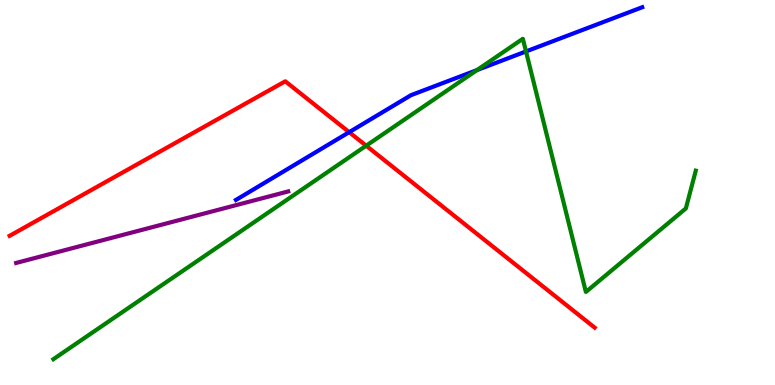[{'lines': ['blue', 'red'], 'intersections': [{'x': 4.51, 'y': 6.57}]}, {'lines': ['green', 'red'], 'intersections': [{'x': 4.72, 'y': 6.22}]}, {'lines': ['purple', 'red'], 'intersections': []}, {'lines': ['blue', 'green'], 'intersections': [{'x': 6.15, 'y': 8.18}, {'x': 6.79, 'y': 8.66}]}, {'lines': ['blue', 'purple'], 'intersections': []}, {'lines': ['green', 'purple'], 'intersections': []}]